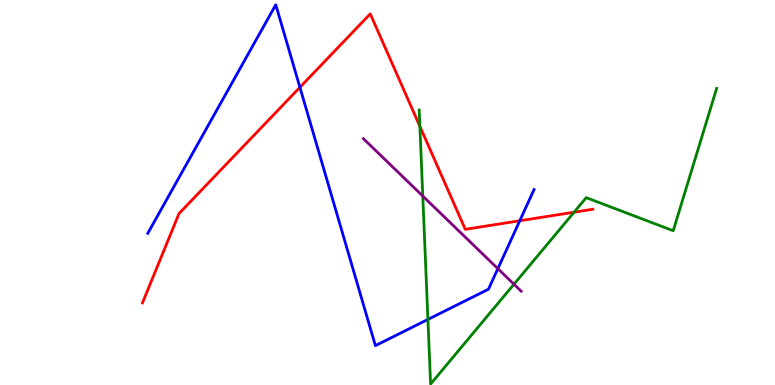[{'lines': ['blue', 'red'], 'intersections': [{'x': 3.87, 'y': 7.73}, {'x': 6.71, 'y': 4.27}]}, {'lines': ['green', 'red'], 'intersections': [{'x': 5.42, 'y': 6.72}, {'x': 7.41, 'y': 4.49}]}, {'lines': ['purple', 'red'], 'intersections': []}, {'lines': ['blue', 'green'], 'intersections': [{'x': 5.52, 'y': 1.7}]}, {'lines': ['blue', 'purple'], 'intersections': [{'x': 6.42, 'y': 3.02}]}, {'lines': ['green', 'purple'], 'intersections': [{'x': 5.46, 'y': 4.91}, {'x': 6.63, 'y': 2.62}]}]